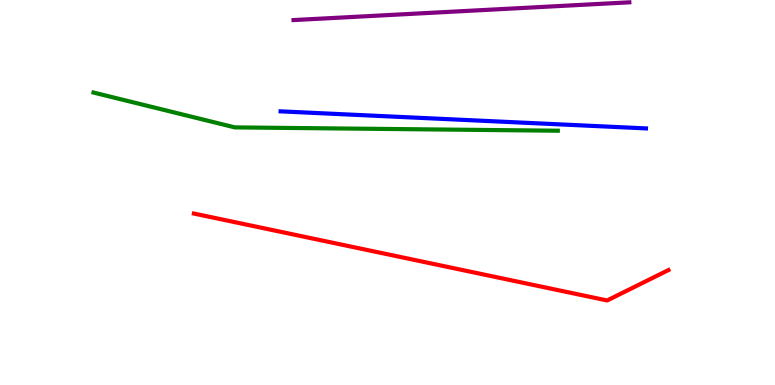[{'lines': ['blue', 'red'], 'intersections': []}, {'lines': ['green', 'red'], 'intersections': []}, {'lines': ['purple', 'red'], 'intersections': []}, {'lines': ['blue', 'green'], 'intersections': []}, {'lines': ['blue', 'purple'], 'intersections': []}, {'lines': ['green', 'purple'], 'intersections': []}]